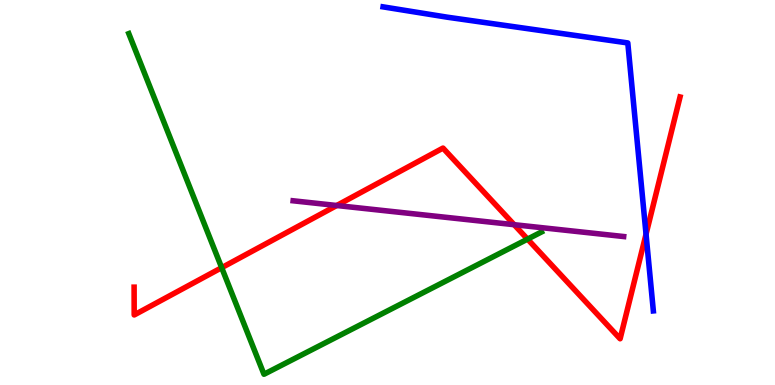[{'lines': ['blue', 'red'], 'intersections': [{'x': 8.34, 'y': 3.92}]}, {'lines': ['green', 'red'], 'intersections': [{'x': 2.86, 'y': 3.05}, {'x': 6.81, 'y': 3.79}]}, {'lines': ['purple', 'red'], 'intersections': [{'x': 4.35, 'y': 4.66}, {'x': 6.63, 'y': 4.16}]}, {'lines': ['blue', 'green'], 'intersections': []}, {'lines': ['blue', 'purple'], 'intersections': []}, {'lines': ['green', 'purple'], 'intersections': []}]